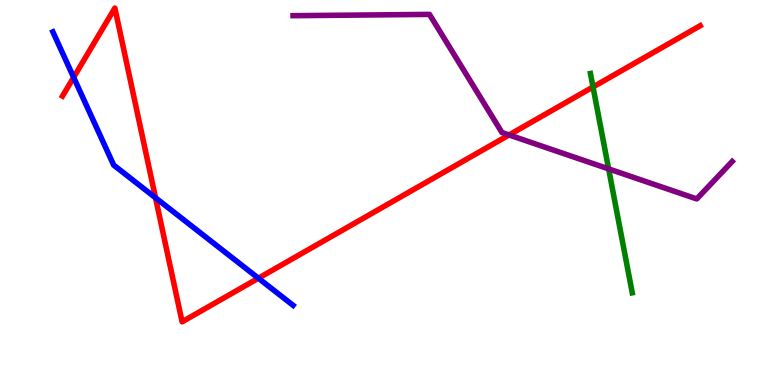[{'lines': ['blue', 'red'], 'intersections': [{'x': 0.95, 'y': 7.99}, {'x': 2.01, 'y': 4.86}, {'x': 3.33, 'y': 2.77}]}, {'lines': ['green', 'red'], 'intersections': [{'x': 7.65, 'y': 7.74}]}, {'lines': ['purple', 'red'], 'intersections': [{'x': 6.57, 'y': 6.49}]}, {'lines': ['blue', 'green'], 'intersections': []}, {'lines': ['blue', 'purple'], 'intersections': []}, {'lines': ['green', 'purple'], 'intersections': [{'x': 7.85, 'y': 5.61}]}]